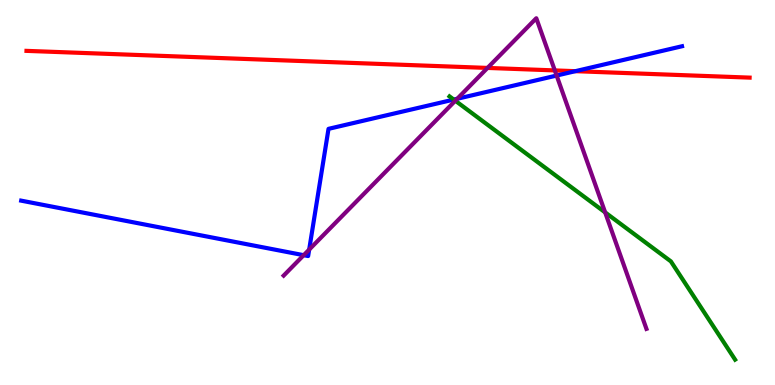[{'lines': ['blue', 'red'], 'intersections': [{'x': 7.42, 'y': 8.15}]}, {'lines': ['green', 'red'], 'intersections': []}, {'lines': ['purple', 'red'], 'intersections': [{'x': 6.29, 'y': 8.24}, {'x': 7.16, 'y': 8.17}]}, {'lines': ['blue', 'green'], 'intersections': [{'x': 5.86, 'y': 7.41}]}, {'lines': ['blue', 'purple'], 'intersections': [{'x': 3.92, 'y': 3.37}, {'x': 3.99, 'y': 3.52}, {'x': 5.9, 'y': 7.43}, {'x': 7.18, 'y': 8.04}]}, {'lines': ['green', 'purple'], 'intersections': [{'x': 5.88, 'y': 7.38}, {'x': 7.81, 'y': 4.48}]}]